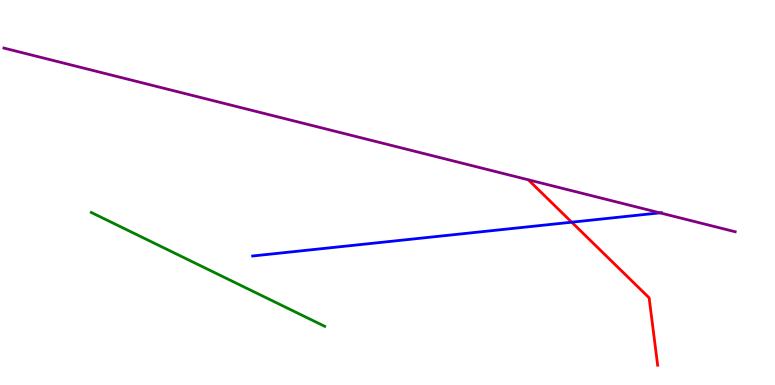[{'lines': ['blue', 'red'], 'intersections': [{'x': 7.38, 'y': 4.23}]}, {'lines': ['green', 'red'], 'intersections': []}, {'lines': ['purple', 'red'], 'intersections': []}, {'lines': ['blue', 'green'], 'intersections': []}, {'lines': ['blue', 'purple'], 'intersections': [{'x': 8.52, 'y': 4.47}]}, {'lines': ['green', 'purple'], 'intersections': []}]